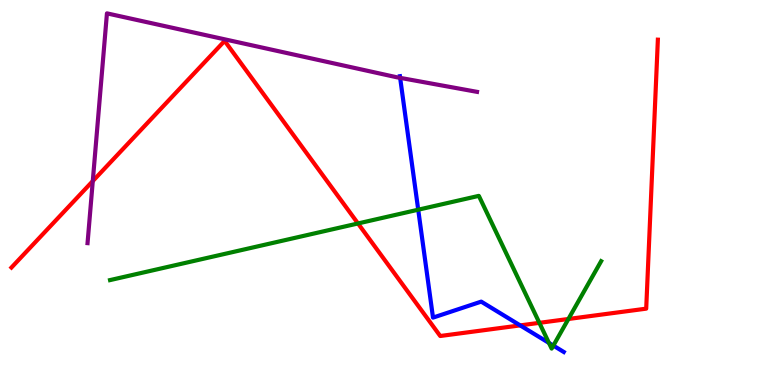[{'lines': ['blue', 'red'], 'intersections': [{'x': 6.71, 'y': 1.55}]}, {'lines': ['green', 'red'], 'intersections': [{'x': 4.62, 'y': 4.2}, {'x': 6.96, 'y': 1.61}, {'x': 7.33, 'y': 1.71}]}, {'lines': ['purple', 'red'], 'intersections': [{'x': 1.2, 'y': 5.3}]}, {'lines': ['blue', 'green'], 'intersections': [{'x': 5.4, 'y': 4.55}, {'x': 7.08, 'y': 1.09}, {'x': 7.14, 'y': 1.02}]}, {'lines': ['blue', 'purple'], 'intersections': [{'x': 5.16, 'y': 7.98}]}, {'lines': ['green', 'purple'], 'intersections': []}]